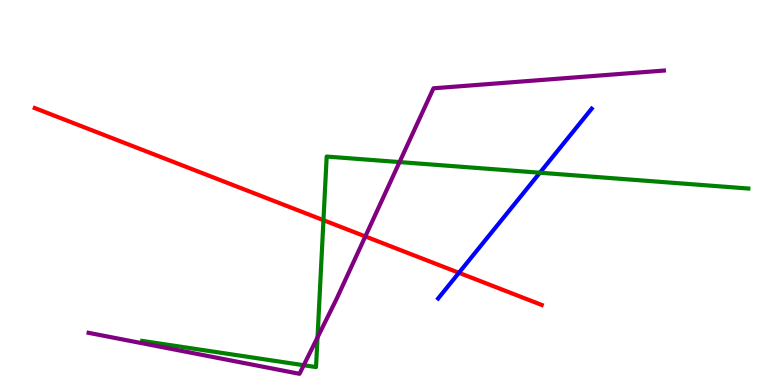[{'lines': ['blue', 'red'], 'intersections': [{'x': 5.92, 'y': 2.91}]}, {'lines': ['green', 'red'], 'intersections': [{'x': 4.17, 'y': 4.28}]}, {'lines': ['purple', 'red'], 'intersections': [{'x': 4.71, 'y': 3.86}]}, {'lines': ['blue', 'green'], 'intersections': [{'x': 6.97, 'y': 5.51}]}, {'lines': ['blue', 'purple'], 'intersections': []}, {'lines': ['green', 'purple'], 'intersections': [{'x': 3.92, 'y': 0.513}, {'x': 4.1, 'y': 1.24}, {'x': 5.16, 'y': 5.79}]}]